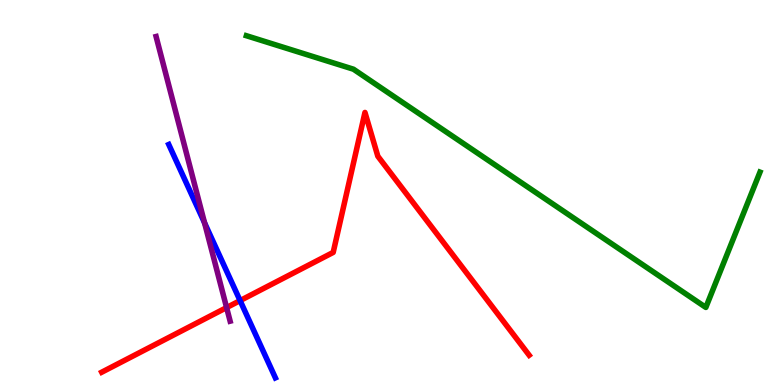[{'lines': ['blue', 'red'], 'intersections': [{'x': 3.1, 'y': 2.19}]}, {'lines': ['green', 'red'], 'intersections': []}, {'lines': ['purple', 'red'], 'intersections': [{'x': 2.92, 'y': 2.01}]}, {'lines': ['blue', 'green'], 'intersections': []}, {'lines': ['blue', 'purple'], 'intersections': [{'x': 2.64, 'y': 4.21}]}, {'lines': ['green', 'purple'], 'intersections': []}]